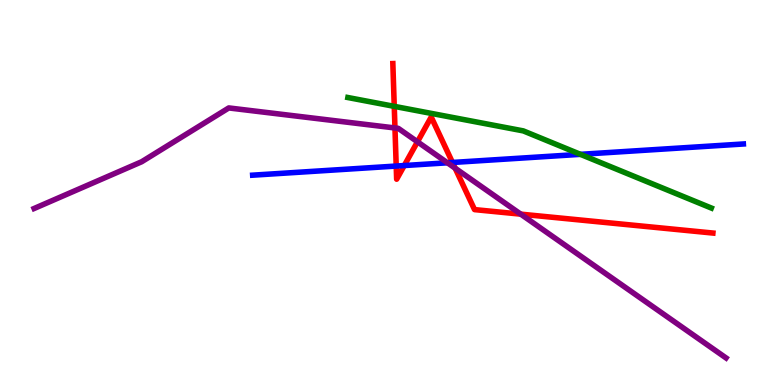[{'lines': ['blue', 'red'], 'intersections': [{'x': 5.11, 'y': 5.69}, {'x': 5.22, 'y': 5.7}, {'x': 5.84, 'y': 5.78}]}, {'lines': ['green', 'red'], 'intersections': [{'x': 5.09, 'y': 7.24}]}, {'lines': ['purple', 'red'], 'intersections': [{'x': 5.1, 'y': 6.68}, {'x': 5.39, 'y': 6.32}, {'x': 5.87, 'y': 5.63}, {'x': 6.72, 'y': 4.44}]}, {'lines': ['blue', 'green'], 'intersections': [{'x': 7.49, 'y': 5.99}]}, {'lines': ['blue', 'purple'], 'intersections': [{'x': 5.77, 'y': 5.77}]}, {'lines': ['green', 'purple'], 'intersections': []}]